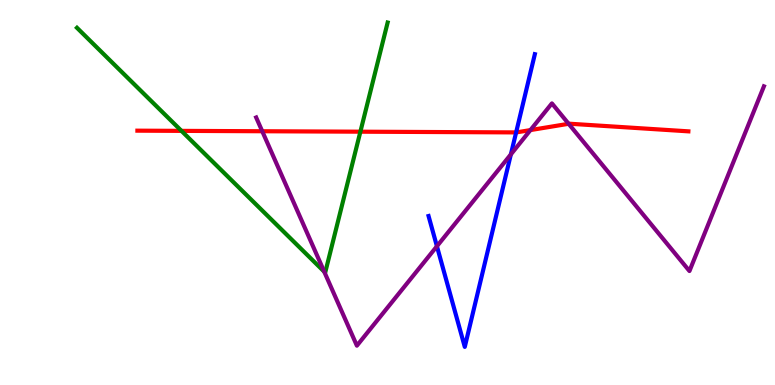[{'lines': ['blue', 'red'], 'intersections': [{'x': 6.66, 'y': 6.56}]}, {'lines': ['green', 'red'], 'intersections': [{'x': 2.34, 'y': 6.6}, {'x': 4.65, 'y': 6.58}]}, {'lines': ['purple', 'red'], 'intersections': [{'x': 3.38, 'y': 6.59}, {'x': 6.84, 'y': 6.62}, {'x': 7.34, 'y': 6.78}]}, {'lines': ['blue', 'green'], 'intersections': []}, {'lines': ['blue', 'purple'], 'intersections': [{'x': 5.64, 'y': 3.6}, {'x': 6.59, 'y': 5.99}]}, {'lines': ['green', 'purple'], 'intersections': [{'x': 4.18, 'y': 2.94}]}]